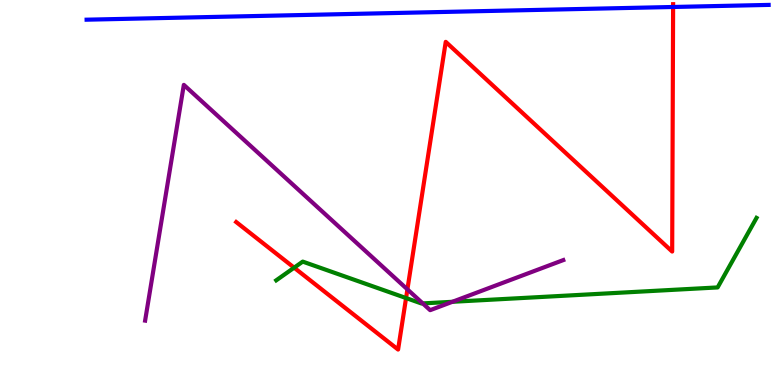[{'lines': ['blue', 'red'], 'intersections': [{'x': 8.69, 'y': 9.82}]}, {'lines': ['green', 'red'], 'intersections': [{'x': 3.8, 'y': 3.05}, {'x': 5.24, 'y': 2.26}]}, {'lines': ['purple', 'red'], 'intersections': [{'x': 5.26, 'y': 2.48}]}, {'lines': ['blue', 'green'], 'intersections': []}, {'lines': ['blue', 'purple'], 'intersections': []}, {'lines': ['green', 'purple'], 'intersections': [{'x': 5.45, 'y': 2.12}, {'x': 5.84, 'y': 2.16}]}]